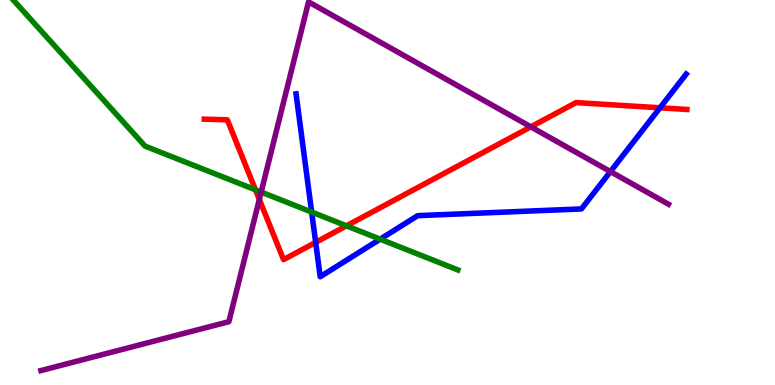[{'lines': ['blue', 'red'], 'intersections': [{'x': 4.07, 'y': 3.7}, {'x': 8.52, 'y': 7.2}]}, {'lines': ['green', 'red'], 'intersections': [{'x': 3.3, 'y': 5.07}, {'x': 4.47, 'y': 4.13}]}, {'lines': ['purple', 'red'], 'intersections': [{'x': 3.35, 'y': 4.82}, {'x': 6.85, 'y': 6.71}]}, {'lines': ['blue', 'green'], 'intersections': [{'x': 4.02, 'y': 4.49}, {'x': 4.91, 'y': 3.79}]}, {'lines': ['blue', 'purple'], 'intersections': [{'x': 7.88, 'y': 5.54}]}, {'lines': ['green', 'purple'], 'intersections': [{'x': 3.37, 'y': 5.01}]}]